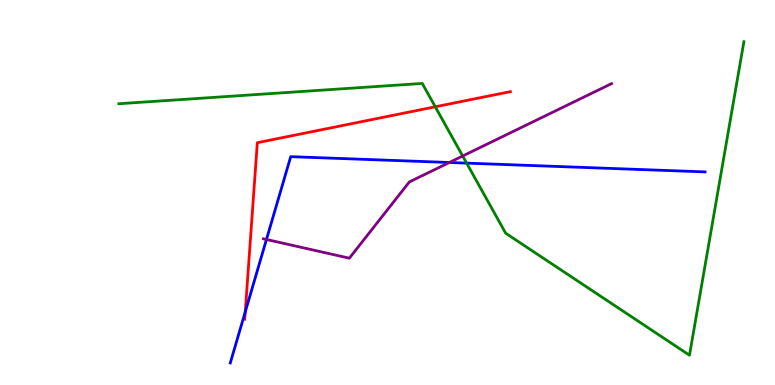[{'lines': ['blue', 'red'], 'intersections': [{'x': 3.16, 'y': 1.9}]}, {'lines': ['green', 'red'], 'intersections': [{'x': 5.62, 'y': 7.23}]}, {'lines': ['purple', 'red'], 'intersections': []}, {'lines': ['blue', 'green'], 'intersections': [{'x': 6.02, 'y': 5.76}]}, {'lines': ['blue', 'purple'], 'intersections': [{'x': 3.44, 'y': 3.78}, {'x': 5.8, 'y': 5.78}]}, {'lines': ['green', 'purple'], 'intersections': [{'x': 5.97, 'y': 5.95}]}]